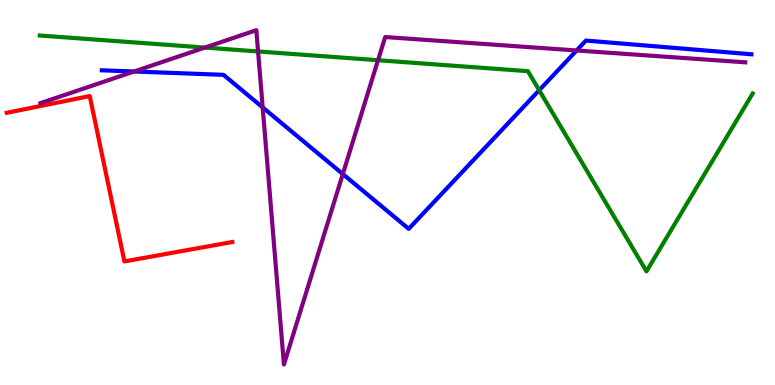[{'lines': ['blue', 'red'], 'intersections': []}, {'lines': ['green', 'red'], 'intersections': []}, {'lines': ['purple', 'red'], 'intersections': []}, {'lines': ['blue', 'green'], 'intersections': [{'x': 6.96, 'y': 7.66}]}, {'lines': ['blue', 'purple'], 'intersections': [{'x': 1.73, 'y': 8.14}, {'x': 3.39, 'y': 7.21}, {'x': 4.42, 'y': 5.48}, {'x': 7.44, 'y': 8.69}]}, {'lines': ['green', 'purple'], 'intersections': [{'x': 2.64, 'y': 8.76}, {'x': 3.33, 'y': 8.66}, {'x': 4.88, 'y': 8.44}]}]